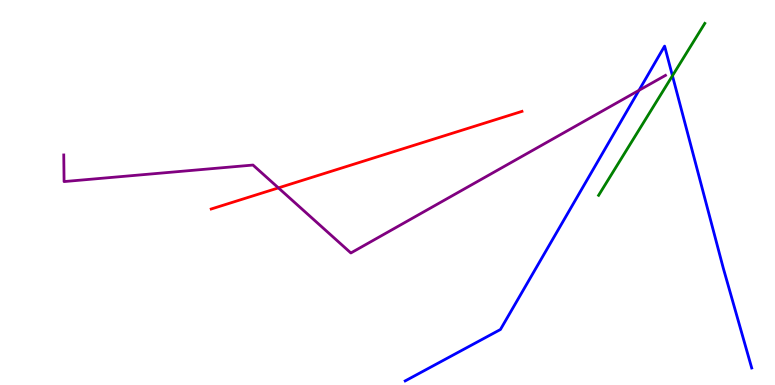[{'lines': ['blue', 'red'], 'intersections': []}, {'lines': ['green', 'red'], 'intersections': []}, {'lines': ['purple', 'red'], 'intersections': [{'x': 3.59, 'y': 5.12}]}, {'lines': ['blue', 'green'], 'intersections': [{'x': 8.68, 'y': 8.03}]}, {'lines': ['blue', 'purple'], 'intersections': [{'x': 8.24, 'y': 7.65}]}, {'lines': ['green', 'purple'], 'intersections': []}]